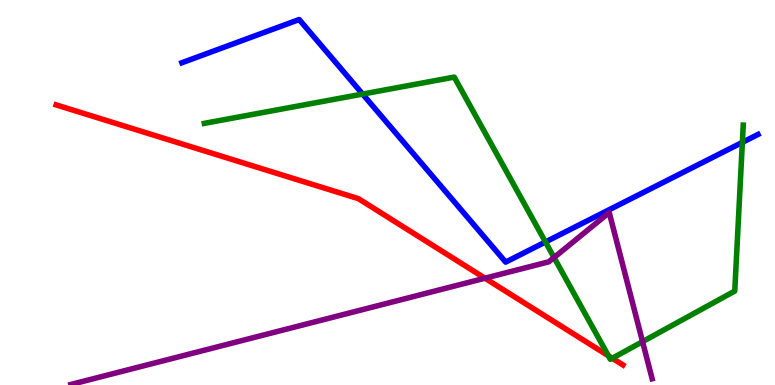[{'lines': ['blue', 'red'], 'intersections': []}, {'lines': ['green', 'red'], 'intersections': [{'x': 7.85, 'y': 0.758}, {'x': 7.9, 'y': 0.695}]}, {'lines': ['purple', 'red'], 'intersections': [{'x': 6.26, 'y': 2.77}]}, {'lines': ['blue', 'green'], 'intersections': [{'x': 4.68, 'y': 7.56}, {'x': 7.04, 'y': 3.71}, {'x': 9.58, 'y': 6.3}]}, {'lines': ['blue', 'purple'], 'intersections': []}, {'lines': ['green', 'purple'], 'intersections': [{'x': 7.15, 'y': 3.31}, {'x': 8.29, 'y': 1.13}]}]